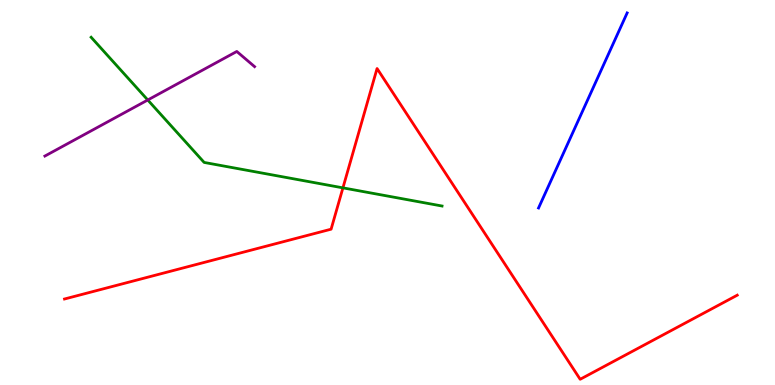[{'lines': ['blue', 'red'], 'intersections': []}, {'lines': ['green', 'red'], 'intersections': [{'x': 4.42, 'y': 5.12}]}, {'lines': ['purple', 'red'], 'intersections': []}, {'lines': ['blue', 'green'], 'intersections': []}, {'lines': ['blue', 'purple'], 'intersections': []}, {'lines': ['green', 'purple'], 'intersections': [{'x': 1.91, 'y': 7.4}]}]